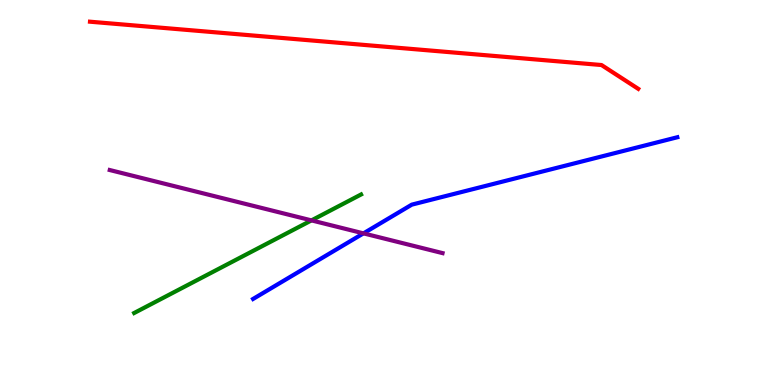[{'lines': ['blue', 'red'], 'intersections': []}, {'lines': ['green', 'red'], 'intersections': []}, {'lines': ['purple', 'red'], 'intersections': []}, {'lines': ['blue', 'green'], 'intersections': []}, {'lines': ['blue', 'purple'], 'intersections': [{'x': 4.69, 'y': 3.94}]}, {'lines': ['green', 'purple'], 'intersections': [{'x': 4.02, 'y': 4.28}]}]